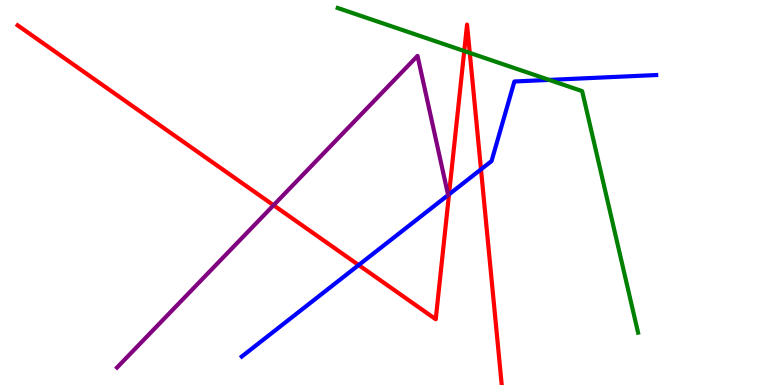[{'lines': ['blue', 'red'], 'intersections': [{'x': 4.63, 'y': 3.12}, {'x': 5.79, 'y': 4.95}, {'x': 6.21, 'y': 5.6}]}, {'lines': ['green', 'red'], 'intersections': [{'x': 5.99, 'y': 8.67}, {'x': 6.06, 'y': 8.63}]}, {'lines': ['purple', 'red'], 'intersections': [{'x': 3.53, 'y': 4.67}]}, {'lines': ['blue', 'green'], 'intersections': [{'x': 7.09, 'y': 7.92}]}, {'lines': ['blue', 'purple'], 'intersections': []}, {'lines': ['green', 'purple'], 'intersections': []}]